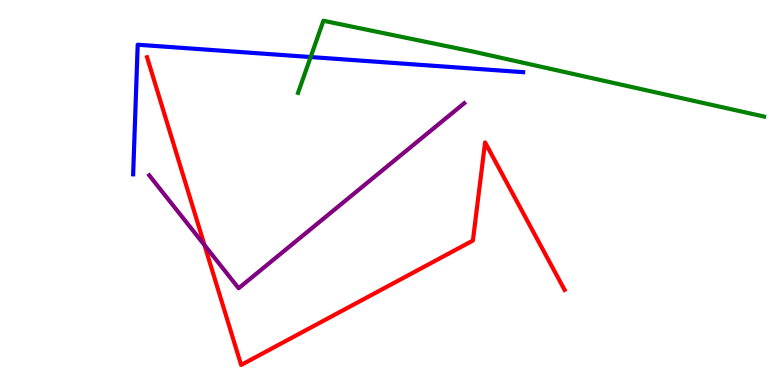[{'lines': ['blue', 'red'], 'intersections': []}, {'lines': ['green', 'red'], 'intersections': []}, {'lines': ['purple', 'red'], 'intersections': [{'x': 2.64, 'y': 3.63}]}, {'lines': ['blue', 'green'], 'intersections': [{'x': 4.01, 'y': 8.52}]}, {'lines': ['blue', 'purple'], 'intersections': []}, {'lines': ['green', 'purple'], 'intersections': []}]